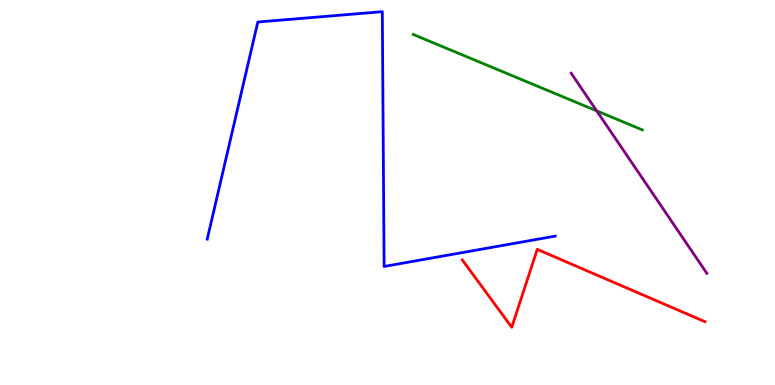[{'lines': ['blue', 'red'], 'intersections': []}, {'lines': ['green', 'red'], 'intersections': []}, {'lines': ['purple', 'red'], 'intersections': []}, {'lines': ['blue', 'green'], 'intersections': []}, {'lines': ['blue', 'purple'], 'intersections': []}, {'lines': ['green', 'purple'], 'intersections': [{'x': 7.7, 'y': 7.12}]}]